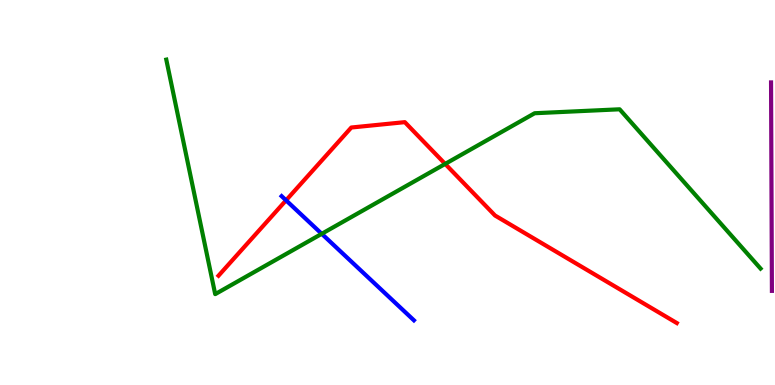[{'lines': ['blue', 'red'], 'intersections': [{'x': 3.69, 'y': 4.8}]}, {'lines': ['green', 'red'], 'intersections': [{'x': 5.74, 'y': 5.74}]}, {'lines': ['purple', 'red'], 'intersections': []}, {'lines': ['blue', 'green'], 'intersections': [{'x': 4.15, 'y': 3.93}]}, {'lines': ['blue', 'purple'], 'intersections': []}, {'lines': ['green', 'purple'], 'intersections': []}]